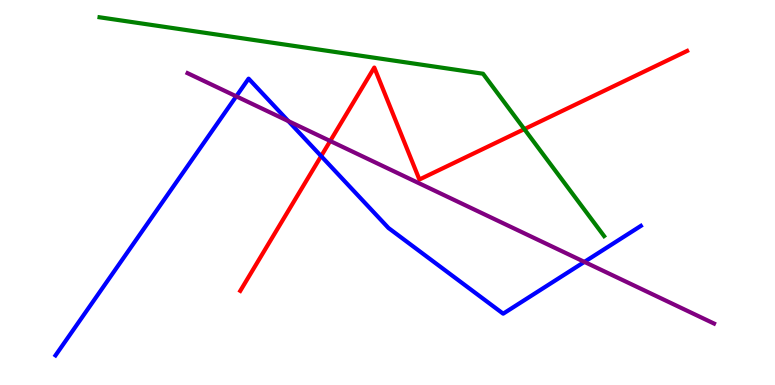[{'lines': ['blue', 'red'], 'intersections': [{'x': 4.14, 'y': 5.95}]}, {'lines': ['green', 'red'], 'intersections': [{'x': 6.77, 'y': 6.65}]}, {'lines': ['purple', 'red'], 'intersections': [{'x': 4.26, 'y': 6.34}]}, {'lines': ['blue', 'green'], 'intersections': []}, {'lines': ['blue', 'purple'], 'intersections': [{'x': 3.05, 'y': 7.5}, {'x': 3.72, 'y': 6.85}, {'x': 7.54, 'y': 3.2}]}, {'lines': ['green', 'purple'], 'intersections': []}]